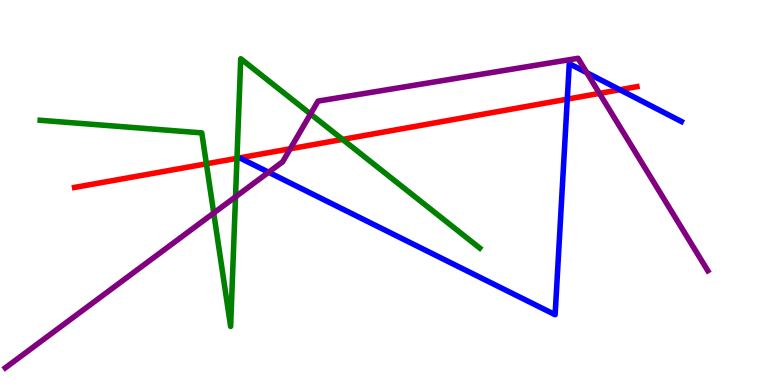[{'lines': ['blue', 'red'], 'intersections': [{'x': 7.32, 'y': 7.42}, {'x': 8.0, 'y': 7.67}]}, {'lines': ['green', 'red'], 'intersections': [{'x': 2.66, 'y': 5.75}, {'x': 3.06, 'y': 5.89}, {'x': 4.42, 'y': 6.38}]}, {'lines': ['purple', 'red'], 'intersections': [{'x': 3.74, 'y': 6.14}, {'x': 7.73, 'y': 7.57}]}, {'lines': ['blue', 'green'], 'intersections': []}, {'lines': ['blue', 'purple'], 'intersections': [{'x': 3.47, 'y': 5.53}, {'x': 7.57, 'y': 8.11}]}, {'lines': ['green', 'purple'], 'intersections': [{'x': 2.76, 'y': 4.47}, {'x': 3.04, 'y': 4.89}, {'x': 4.01, 'y': 7.04}]}]